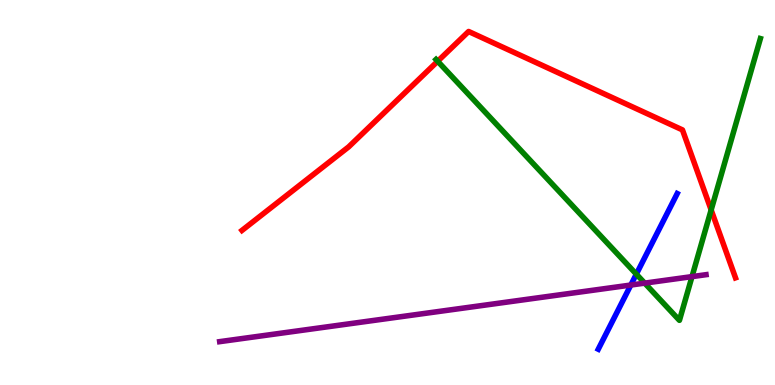[{'lines': ['blue', 'red'], 'intersections': []}, {'lines': ['green', 'red'], 'intersections': [{'x': 5.65, 'y': 8.41}, {'x': 9.18, 'y': 4.55}]}, {'lines': ['purple', 'red'], 'intersections': []}, {'lines': ['blue', 'green'], 'intersections': [{'x': 8.21, 'y': 2.88}]}, {'lines': ['blue', 'purple'], 'intersections': [{'x': 8.14, 'y': 2.6}]}, {'lines': ['green', 'purple'], 'intersections': [{'x': 8.32, 'y': 2.65}, {'x': 8.93, 'y': 2.82}]}]